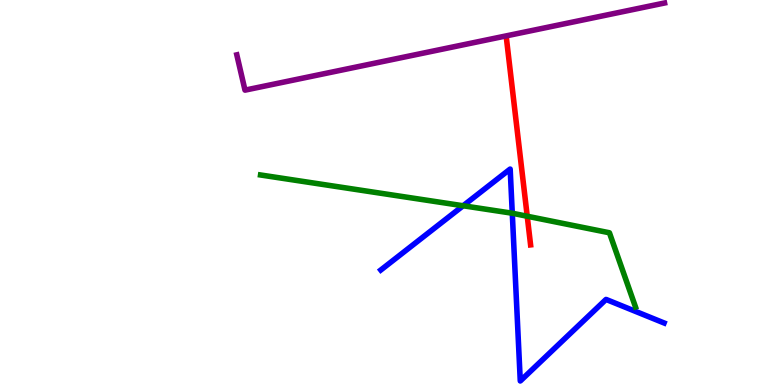[{'lines': ['blue', 'red'], 'intersections': []}, {'lines': ['green', 'red'], 'intersections': [{'x': 6.8, 'y': 4.38}]}, {'lines': ['purple', 'red'], 'intersections': []}, {'lines': ['blue', 'green'], 'intersections': [{'x': 5.98, 'y': 4.66}, {'x': 6.61, 'y': 4.46}]}, {'lines': ['blue', 'purple'], 'intersections': []}, {'lines': ['green', 'purple'], 'intersections': []}]